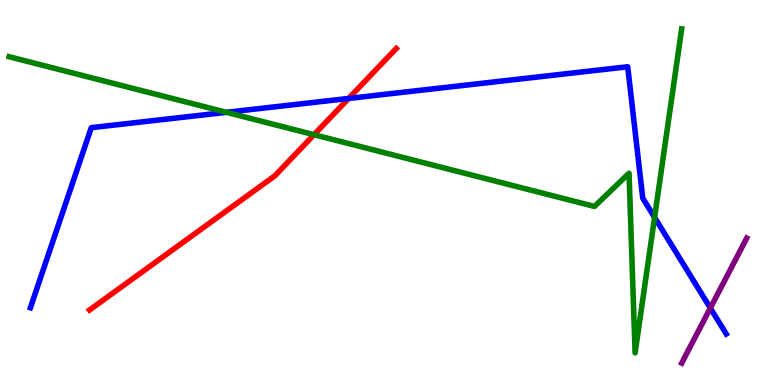[{'lines': ['blue', 'red'], 'intersections': [{'x': 4.5, 'y': 7.44}]}, {'lines': ['green', 'red'], 'intersections': [{'x': 4.05, 'y': 6.5}]}, {'lines': ['purple', 'red'], 'intersections': []}, {'lines': ['blue', 'green'], 'intersections': [{'x': 2.92, 'y': 7.08}, {'x': 8.45, 'y': 4.35}]}, {'lines': ['blue', 'purple'], 'intersections': [{'x': 9.17, 'y': 2.0}]}, {'lines': ['green', 'purple'], 'intersections': []}]